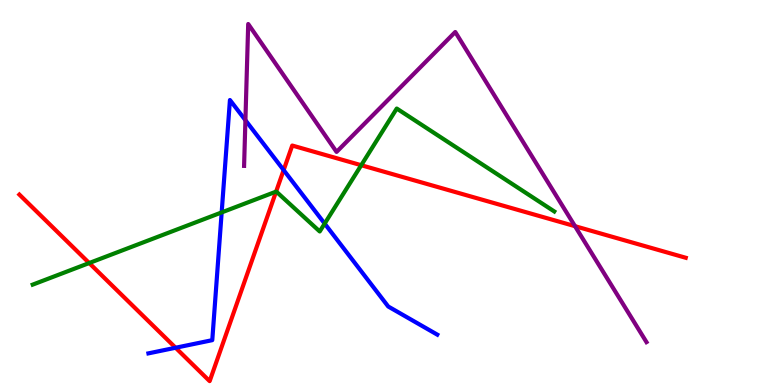[{'lines': ['blue', 'red'], 'intersections': [{'x': 2.27, 'y': 0.968}, {'x': 3.66, 'y': 5.58}]}, {'lines': ['green', 'red'], 'intersections': [{'x': 1.15, 'y': 3.17}, {'x': 3.56, 'y': 5.02}, {'x': 4.66, 'y': 5.71}]}, {'lines': ['purple', 'red'], 'intersections': [{'x': 7.42, 'y': 4.13}]}, {'lines': ['blue', 'green'], 'intersections': [{'x': 2.86, 'y': 4.48}, {'x': 4.19, 'y': 4.19}]}, {'lines': ['blue', 'purple'], 'intersections': [{'x': 3.17, 'y': 6.88}]}, {'lines': ['green', 'purple'], 'intersections': []}]